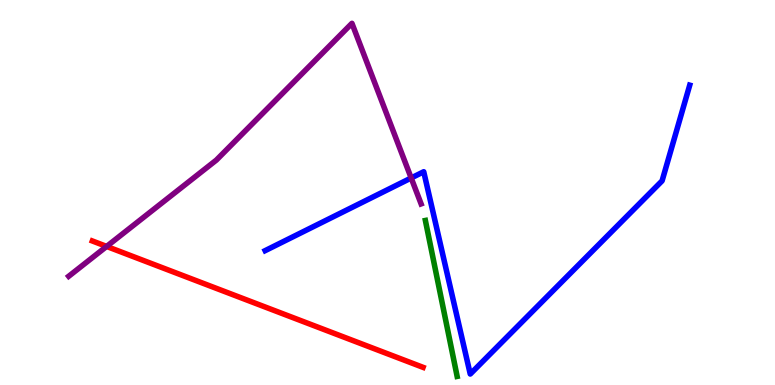[{'lines': ['blue', 'red'], 'intersections': []}, {'lines': ['green', 'red'], 'intersections': []}, {'lines': ['purple', 'red'], 'intersections': [{'x': 1.38, 'y': 3.6}]}, {'lines': ['blue', 'green'], 'intersections': []}, {'lines': ['blue', 'purple'], 'intersections': [{'x': 5.31, 'y': 5.38}]}, {'lines': ['green', 'purple'], 'intersections': []}]